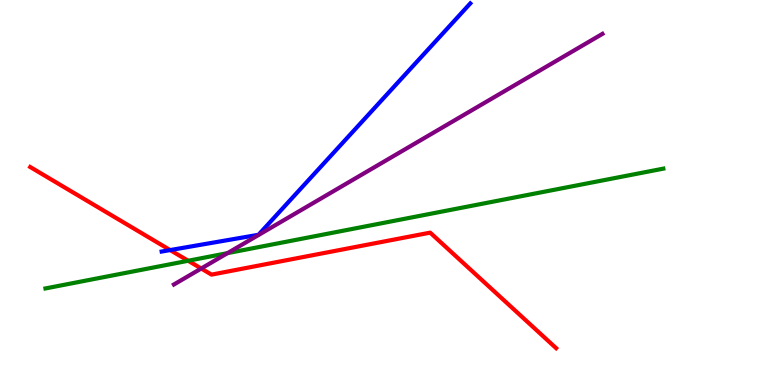[{'lines': ['blue', 'red'], 'intersections': [{'x': 2.2, 'y': 3.5}]}, {'lines': ['green', 'red'], 'intersections': [{'x': 2.43, 'y': 3.23}]}, {'lines': ['purple', 'red'], 'intersections': [{'x': 2.6, 'y': 3.03}]}, {'lines': ['blue', 'green'], 'intersections': []}, {'lines': ['blue', 'purple'], 'intersections': []}, {'lines': ['green', 'purple'], 'intersections': [{'x': 2.94, 'y': 3.42}]}]